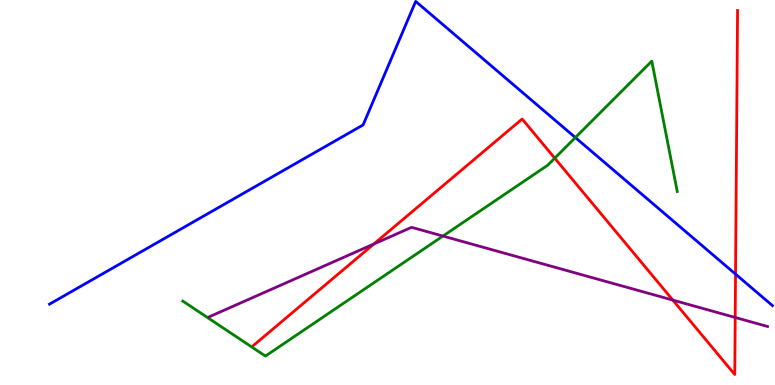[{'lines': ['blue', 'red'], 'intersections': [{'x': 9.49, 'y': 2.88}]}, {'lines': ['green', 'red'], 'intersections': [{'x': 7.16, 'y': 5.89}]}, {'lines': ['purple', 'red'], 'intersections': [{'x': 4.82, 'y': 3.66}, {'x': 8.68, 'y': 2.21}, {'x': 9.49, 'y': 1.75}]}, {'lines': ['blue', 'green'], 'intersections': [{'x': 7.42, 'y': 6.43}]}, {'lines': ['blue', 'purple'], 'intersections': []}, {'lines': ['green', 'purple'], 'intersections': [{'x': 5.72, 'y': 3.87}]}]